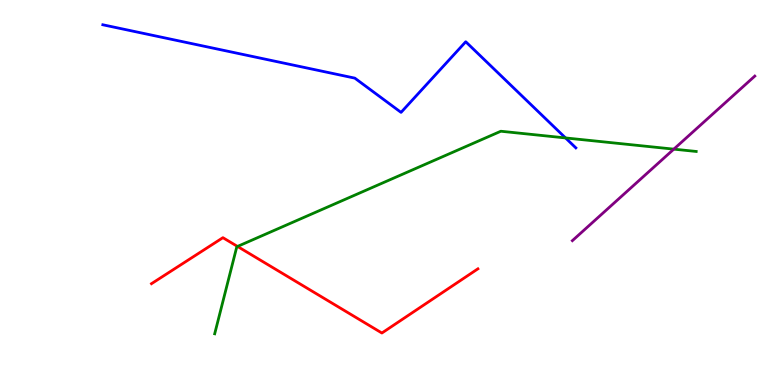[{'lines': ['blue', 'red'], 'intersections': []}, {'lines': ['green', 'red'], 'intersections': [{'x': 3.06, 'y': 3.6}]}, {'lines': ['purple', 'red'], 'intersections': []}, {'lines': ['blue', 'green'], 'intersections': [{'x': 7.3, 'y': 6.42}]}, {'lines': ['blue', 'purple'], 'intersections': []}, {'lines': ['green', 'purple'], 'intersections': [{'x': 8.69, 'y': 6.13}]}]